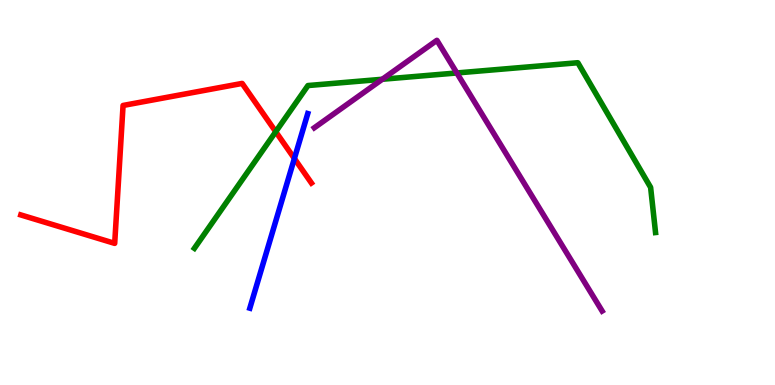[{'lines': ['blue', 'red'], 'intersections': [{'x': 3.8, 'y': 5.88}]}, {'lines': ['green', 'red'], 'intersections': [{'x': 3.56, 'y': 6.58}]}, {'lines': ['purple', 'red'], 'intersections': []}, {'lines': ['blue', 'green'], 'intersections': []}, {'lines': ['blue', 'purple'], 'intersections': []}, {'lines': ['green', 'purple'], 'intersections': [{'x': 4.93, 'y': 7.94}, {'x': 5.89, 'y': 8.11}]}]